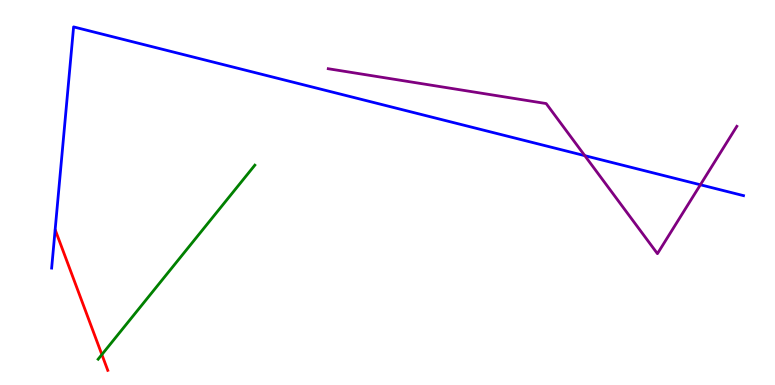[{'lines': ['blue', 'red'], 'intersections': []}, {'lines': ['green', 'red'], 'intersections': [{'x': 1.31, 'y': 0.79}]}, {'lines': ['purple', 'red'], 'intersections': []}, {'lines': ['blue', 'green'], 'intersections': []}, {'lines': ['blue', 'purple'], 'intersections': [{'x': 7.55, 'y': 5.96}, {'x': 9.04, 'y': 5.2}]}, {'lines': ['green', 'purple'], 'intersections': []}]